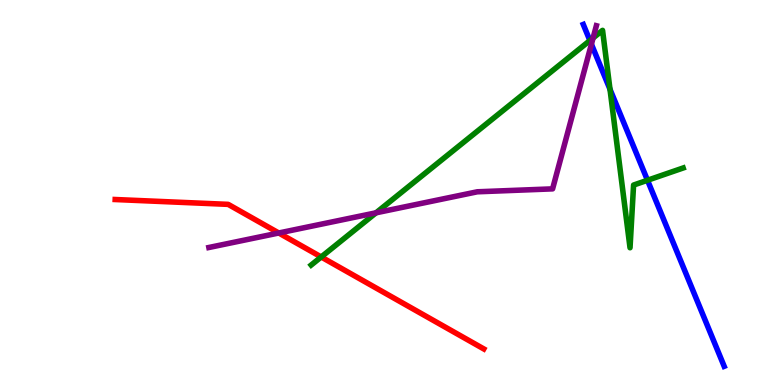[{'lines': ['blue', 'red'], 'intersections': []}, {'lines': ['green', 'red'], 'intersections': [{'x': 4.14, 'y': 3.33}]}, {'lines': ['purple', 'red'], 'intersections': [{'x': 3.6, 'y': 3.95}]}, {'lines': ['blue', 'green'], 'intersections': [{'x': 7.61, 'y': 8.95}, {'x': 7.87, 'y': 7.68}, {'x': 8.35, 'y': 5.32}]}, {'lines': ['blue', 'purple'], 'intersections': [{'x': 7.63, 'y': 8.85}]}, {'lines': ['green', 'purple'], 'intersections': [{'x': 4.85, 'y': 4.47}, {'x': 7.65, 'y': 9.01}]}]